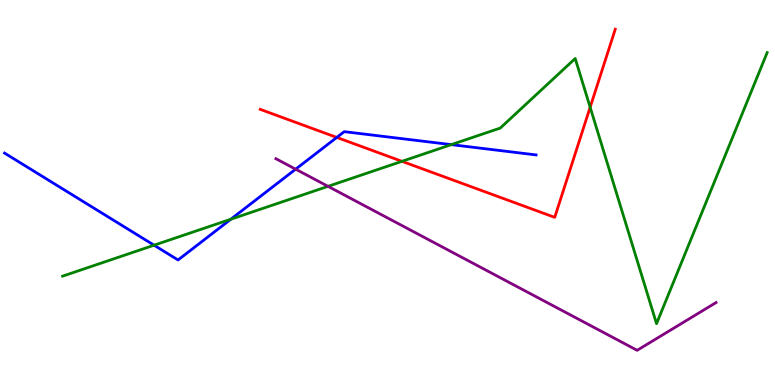[{'lines': ['blue', 'red'], 'intersections': [{'x': 4.35, 'y': 6.43}]}, {'lines': ['green', 'red'], 'intersections': [{'x': 5.19, 'y': 5.81}, {'x': 7.61, 'y': 7.21}]}, {'lines': ['purple', 'red'], 'intersections': []}, {'lines': ['blue', 'green'], 'intersections': [{'x': 1.99, 'y': 3.63}, {'x': 2.98, 'y': 4.31}, {'x': 5.82, 'y': 6.24}]}, {'lines': ['blue', 'purple'], 'intersections': [{'x': 3.81, 'y': 5.61}]}, {'lines': ['green', 'purple'], 'intersections': [{'x': 4.23, 'y': 5.16}]}]